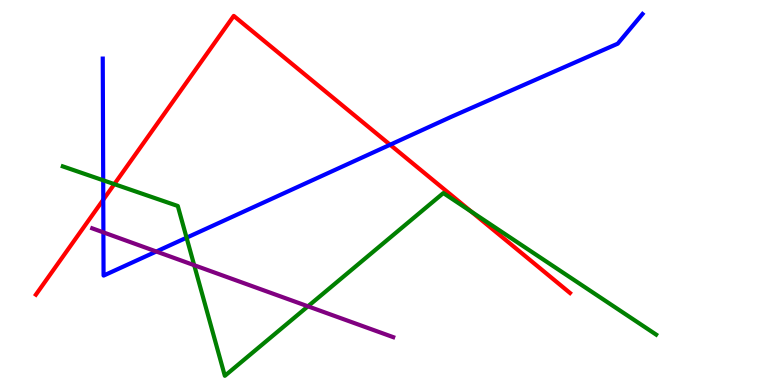[{'lines': ['blue', 'red'], 'intersections': [{'x': 1.33, 'y': 4.81}, {'x': 5.03, 'y': 6.24}]}, {'lines': ['green', 'red'], 'intersections': [{'x': 1.48, 'y': 5.22}, {'x': 6.08, 'y': 4.5}]}, {'lines': ['purple', 'red'], 'intersections': []}, {'lines': ['blue', 'green'], 'intersections': [{'x': 1.33, 'y': 5.32}, {'x': 2.41, 'y': 3.83}]}, {'lines': ['blue', 'purple'], 'intersections': [{'x': 1.33, 'y': 3.96}, {'x': 2.02, 'y': 3.47}]}, {'lines': ['green', 'purple'], 'intersections': [{'x': 2.51, 'y': 3.11}, {'x': 3.97, 'y': 2.04}]}]